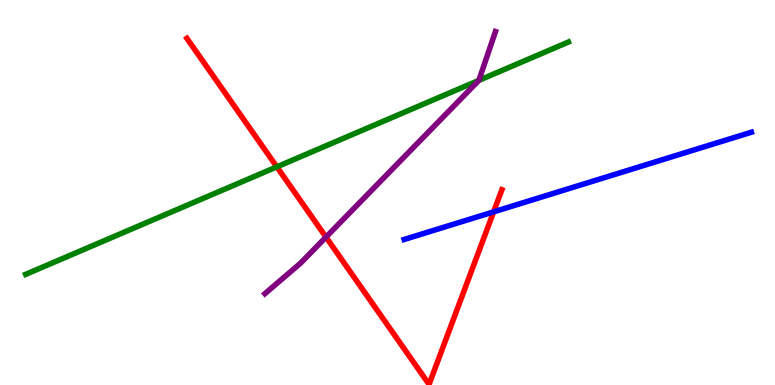[{'lines': ['blue', 'red'], 'intersections': [{'x': 6.37, 'y': 4.5}]}, {'lines': ['green', 'red'], 'intersections': [{'x': 3.57, 'y': 5.67}]}, {'lines': ['purple', 'red'], 'intersections': [{'x': 4.21, 'y': 3.84}]}, {'lines': ['blue', 'green'], 'intersections': []}, {'lines': ['blue', 'purple'], 'intersections': []}, {'lines': ['green', 'purple'], 'intersections': [{'x': 6.18, 'y': 7.91}]}]